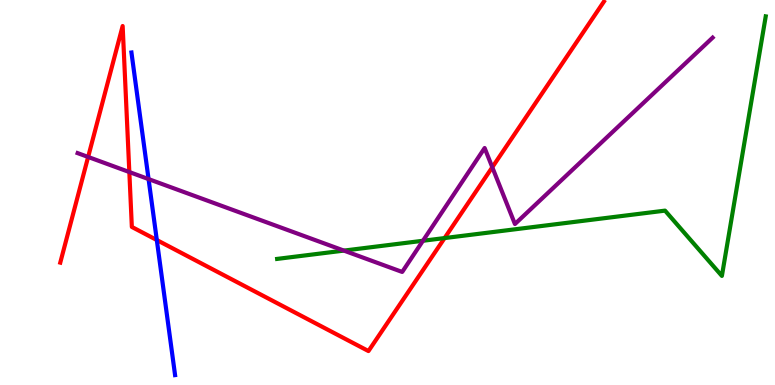[{'lines': ['blue', 'red'], 'intersections': [{'x': 2.02, 'y': 3.77}]}, {'lines': ['green', 'red'], 'intersections': [{'x': 5.74, 'y': 3.82}]}, {'lines': ['purple', 'red'], 'intersections': [{'x': 1.14, 'y': 5.92}, {'x': 1.67, 'y': 5.53}, {'x': 6.35, 'y': 5.66}]}, {'lines': ['blue', 'green'], 'intersections': []}, {'lines': ['blue', 'purple'], 'intersections': [{'x': 1.92, 'y': 5.35}]}, {'lines': ['green', 'purple'], 'intersections': [{'x': 4.44, 'y': 3.49}, {'x': 5.46, 'y': 3.75}]}]